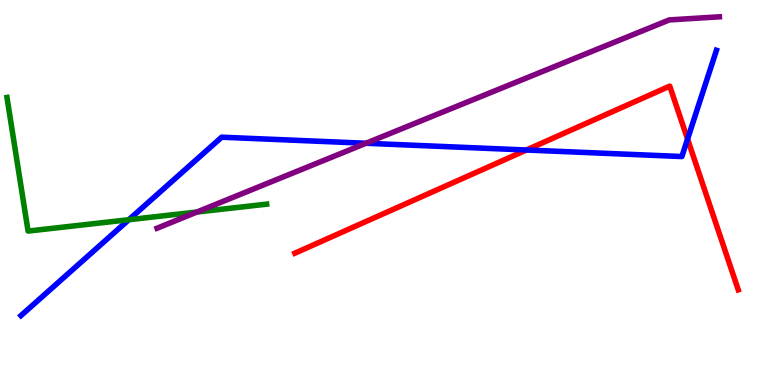[{'lines': ['blue', 'red'], 'intersections': [{'x': 6.79, 'y': 6.1}, {'x': 8.87, 'y': 6.39}]}, {'lines': ['green', 'red'], 'intersections': []}, {'lines': ['purple', 'red'], 'intersections': []}, {'lines': ['blue', 'green'], 'intersections': [{'x': 1.66, 'y': 4.29}]}, {'lines': ['blue', 'purple'], 'intersections': [{'x': 4.72, 'y': 6.28}]}, {'lines': ['green', 'purple'], 'intersections': [{'x': 2.54, 'y': 4.49}]}]